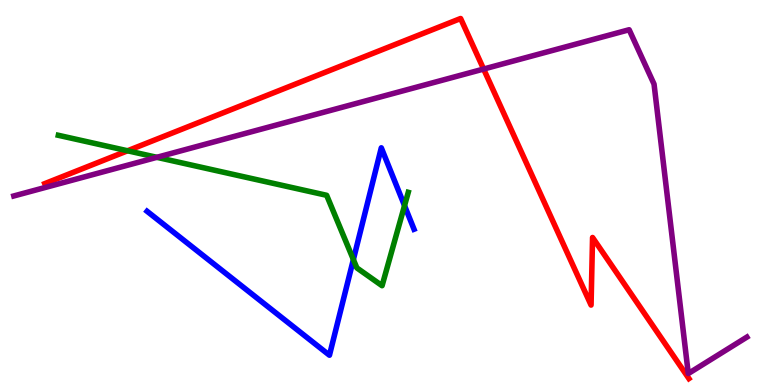[{'lines': ['blue', 'red'], 'intersections': []}, {'lines': ['green', 'red'], 'intersections': [{'x': 1.65, 'y': 6.08}]}, {'lines': ['purple', 'red'], 'intersections': [{'x': 6.24, 'y': 8.21}]}, {'lines': ['blue', 'green'], 'intersections': [{'x': 4.56, 'y': 3.26}, {'x': 5.22, 'y': 4.66}]}, {'lines': ['blue', 'purple'], 'intersections': []}, {'lines': ['green', 'purple'], 'intersections': [{'x': 2.02, 'y': 5.91}]}]